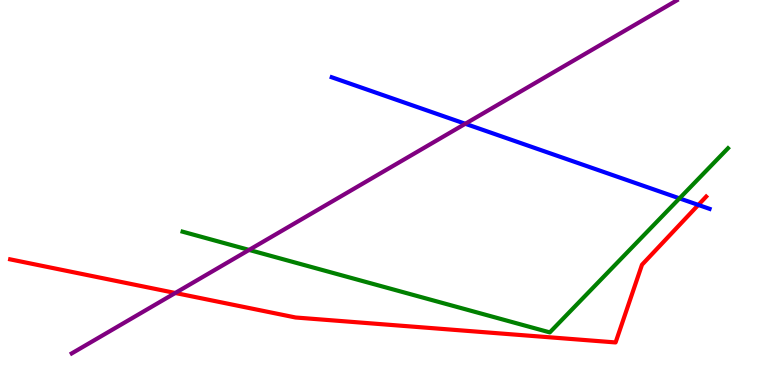[{'lines': ['blue', 'red'], 'intersections': [{'x': 9.01, 'y': 4.68}]}, {'lines': ['green', 'red'], 'intersections': []}, {'lines': ['purple', 'red'], 'intersections': [{'x': 2.26, 'y': 2.39}]}, {'lines': ['blue', 'green'], 'intersections': [{'x': 8.77, 'y': 4.85}]}, {'lines': ['blue', 'purple'], 'intersections': [{'x': 6.0, 'y': 6.79}]}, {'lines': ['green', 'purple'], 'intersections': [{'x': 3.21, 'y': 3.51}]}]